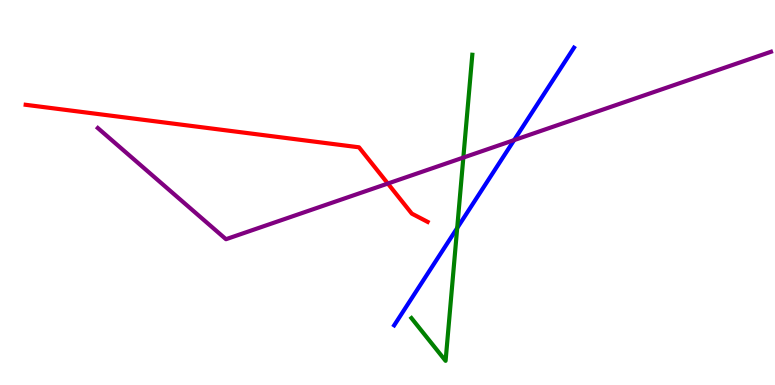[{'lines': ['blue', 'red'], 'intersections': []}, {'lines': ['green', 'red'], 'intersections': []}, {'lines': ['purple', 'red'], 'intersections': [{'x': 5.0, 'y': 5.23}]}, {'lines': ['blue', 'green'], 'intersections': [{'x': 5.9, 'y': 4.08}]}, {'lines': ['blue', 'purple'], 'intersections': [{'x': 6.63, 'y': 6.36}]}, {'lines': ['green', 'purple'], 'intersections': [{'x': 5.98, 'y': 5.91}]}]